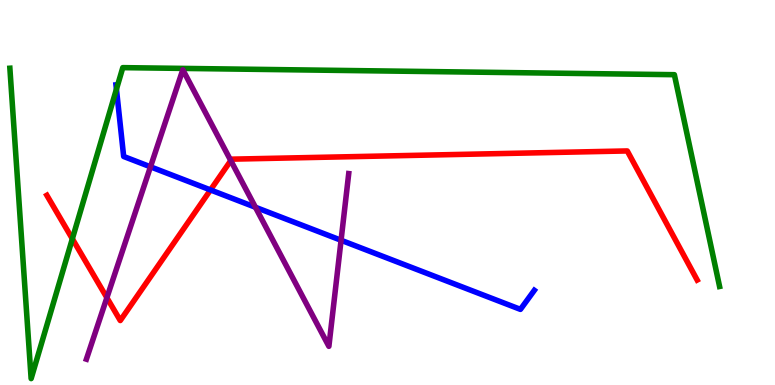[{'lines': ['blue', 'red'], 'intersections': [{'x': 2.72, 'y': 5.07}]}, {'lines': ['green', 'red'], 'intersections': [{'x': 0.933, 'y': 3.8}]}, {'lines': ['purple', 'red'], 'intersections': [{'x': 1.38, 'y': 2.27}, {'x': 2.98, 'y': 5.83}]}, {'lines': ['blue', 'green'], 'intersections': [{'x': 1.5, 'y': 7.68}]}, {'lines': ['blue', 'purple'], 'intersections': [{'x': 1.94, 'y': 5.67}, {'x': 3.3, 'y': 4.62}, {'x': 4.4, 'y': 3.76}]}, {'lines': ['green', 'purple'], 'intersections': []}]